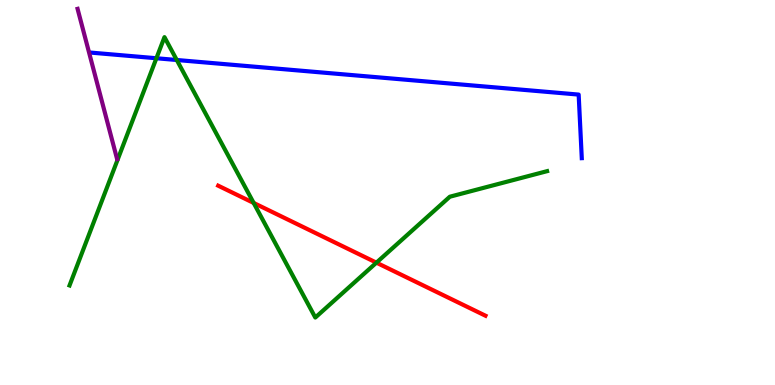[{'lines': ['blue', 'red'], 'intersections': []}, {'lines': ['green', 'red'], 'intersections': [{'x': 3.27, 'y': 4.73}, {'x': 4.86, 'y': 3.18}]}, {'lines': ['purple', 'red'], 'intersections': []}, {'lines': ['blue', 'green'], 'intersections': [{'x': 2.02, 'y': 8.49}, {'x': 2.28, 'y': 8.44}]}, {'lines': ['blue', 'purple'], 'intersections': []}, {'lines': ['green', 'purple'], 'intersections': []}]